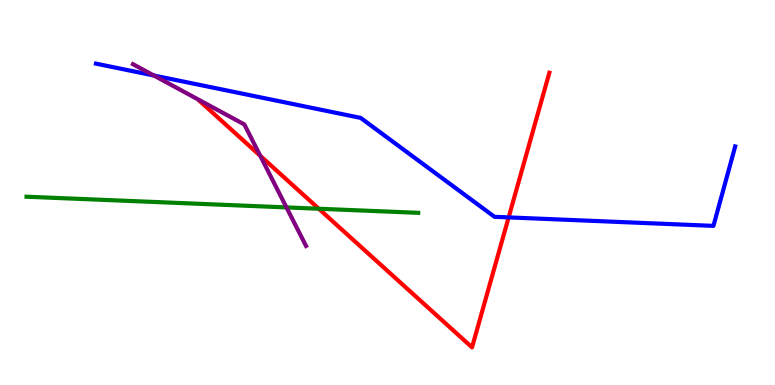[{'lines': ['blue', 'red'], 'intersections': [{'x': 6.56, 'y': 4.35}]}, {'lines': ['green', 'red'], 'intersections': [{'x': 4.11, 'y': 4.58}]}, {'lines': ['purple', 'red'], 'intersections': [{'x': 3.36, 'y': 5.95}]}, {'lines': ['blue', 'green'], 'intersections': []}, {'lines': ['blue', 'purple'], 'intersections': [{'x': 1.99, 'y': 8.04}]}, {'lines': ['green', 'purple'], 'intersections': [{'x': 3.7, 'y': 4.61}]}]